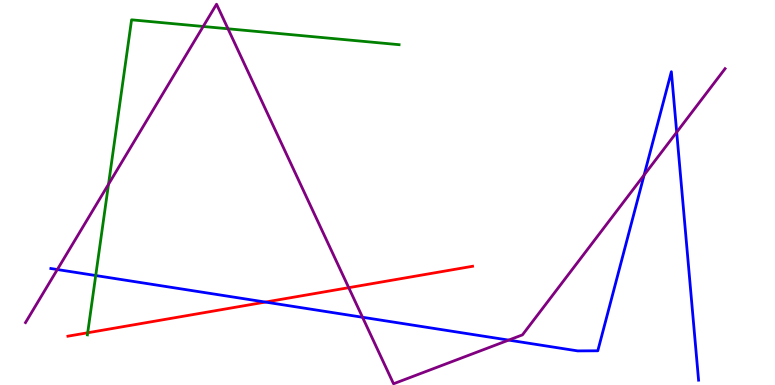[{'lines': ['blue', 'red'], 'intersections': [{'x': 3.42, 'y': 2.15}]}, {'lines': ['green', 'red'], 'intersections': [{'x': 1.13, 'y': 1.36}]}, {'lines': ['purple', 'red'], 'intersections': [{'x': 4.5, 'y': 2.53}]}, {'lines': ['blue', 'green'], 'intersections': [{'x': 1.24, 'y': 2.84}]}, {'lines': ['blue', 'purple'], 'intersections': [{'x': 0.74, 'y': 3.0}, {'x': 4.68, 'y': 1.76}, {'x': 6.56, 'y': 1.17}, {'x': 8.31, 'y': 5.45}, {'x': 8.73, 'y': 6.57}]}, {'lines': ['green', 'purple'], 'intersections': [{'x': 1.4, 'y': 5.21}, {'x': 2.62, 'y': 9.31}, {'x': 2.94, 'y': 9.25}]}]